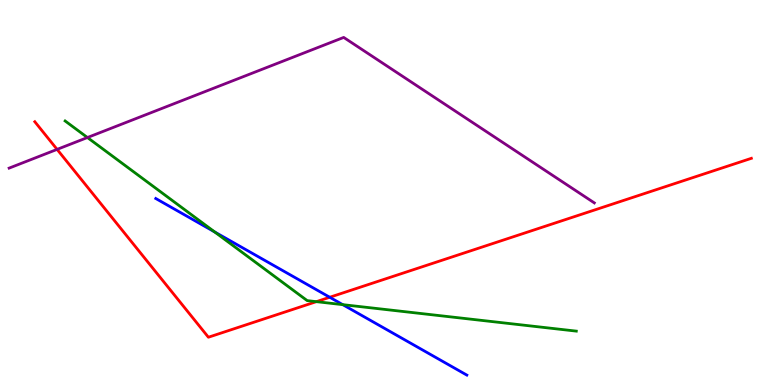[{'lines': ['blue', 'red'], 'intersections': [{'x': 4.25, 'y': 2.28}]}, {'lines': ['green', 'red'], 'intersections': [{'x': 4.08, 'y': 2.16}]}, {'lines': ['purple', 'red'], 'intersections': [{'x': 0.737, 'y': 6.12}]}, {'lines': ['blue', 'green'], 'intersections': [{'x': 2.77, 'y': 3.98}, {'x': 4.42, 'y': 2.09}]}, {'lines': ['blue', 'purple'], 'intersections': []}, {'lines': ['green', 'purple'], 'intersections': [{'x': 1.13, 'y': 6.43}]}]